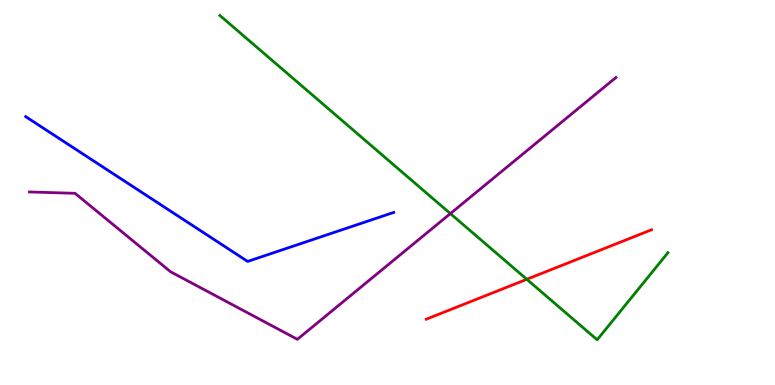[{'lines': ['blue', 'red'], 'intersections': []}, {'lines': ['green', 'red'], 'intersections': [{'x': 6.8, 'y': 2.75}]}, {'lines': ['purple', 'red'], 'intersections': []}, {'lines': ['blue', 'green'], 'intersections': []}, {'lines': ['blue', 'purple'], 'intersections': []}, {'lines': ['green', 'purple'], 'intersections': [{'x': 5.81, 'y': 4.45}]}]